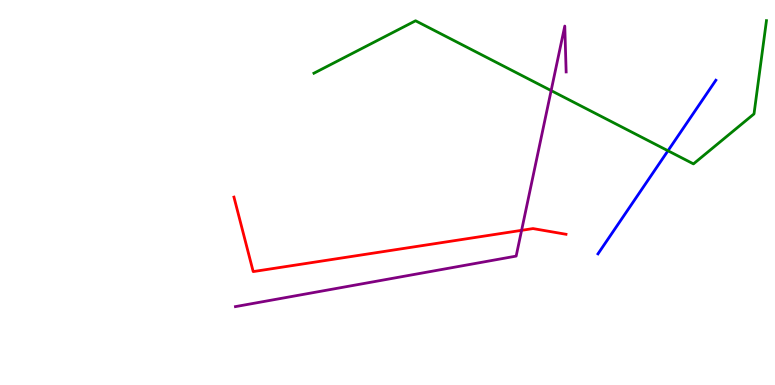[{'lines': ['blue', 'red'], 'intersections': []}, {'lines': ['green', 'red'], 'intersections': []}, {'lines': ['purple', 'red'], 'intersections': [{'x': 6.73, 'y': 4.02}]}, {'lines': ['blue', 'green'], 'intersections': [{'x': 8.62, 'y': 6.08}]}, {'lines': ['blue', 'purple'], 'intersections': []}, {'lines': ['green', 'purple'], 'intersections': [{'x': 7.11, 'y': 7.65}]}]